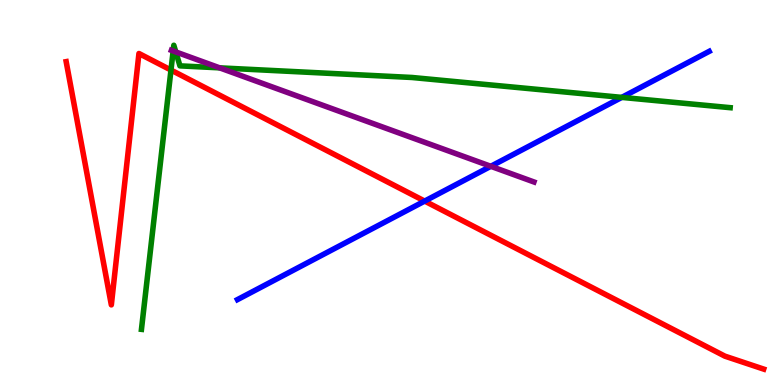[{'lines': ['blue', 'red'], 'intersections': [{'x': 5.48, 'y': 4.78}]}, {'lines': ['green', 'red'], 'intersections': [{'x': 2.21, 'y': 8.18}]}, {'lines': ['purple', 'red'], 'intersections': []}, {'lines': ['blue', 'green'], 'intersections': [{'x': 8.02, 'y': 7.47}]}, {'lines': ['blue', 'purple'], 'intersections': [{'x': 6.33, 'y': 5.68}]}, {'lines': ['green', 'purple'], 'intersections': [{'x': 2.23, 'y': 8.68}, {'x': 2.27, 'y': 8.65}, {'x': 2.83, 'y': 8.24}]}]